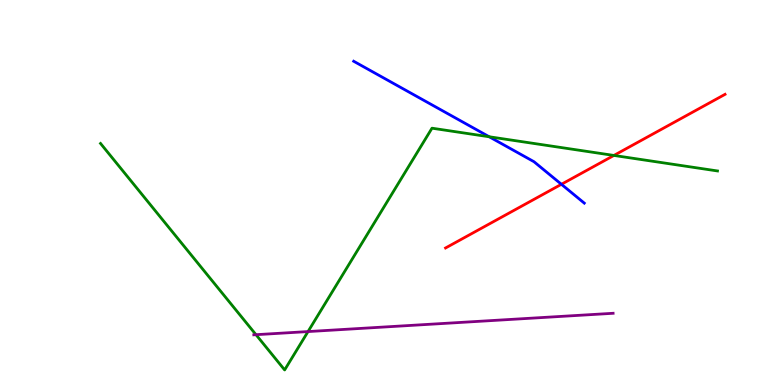[{'lines': ['blue', 'red'], 'intersections': [{'x': 7.24, 'y': 5.21}]}, {'lines': ['green', 'red'], 'intersections': [{'x': 7.92, 'y': 5.96}]}, {'lines': ['purple', 'red'], 'intersections': []}, {'lines': ['blue', 'green'], 'intersections': [{'x': 6.31, 'y': 6.45}]}, {'lines': ['blue', 'purple'], 'intersections': []}, {'lines': ['green', 'purple'], 'intersections': [{'x': 3.3, 'y': 1.31}, {'x': 3.97, 'y': 1.39}]}]